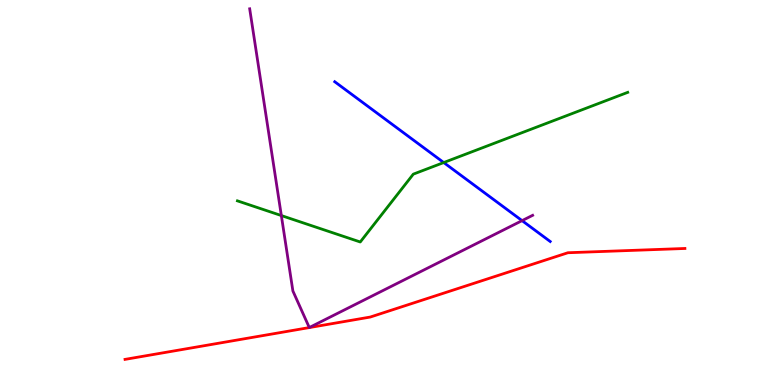[{'lines': ['blue', 'red'], 'intersections': []}, {'lines': ['green', 'red'], 'intersections': []}, {'lines': ['purple', 'red'], 'intersections': []}, {'lines': ['blue', 'green'], 'intersections': [{'x': 5.73, 'y': 5.78}]}, {'lines': ['blue', 'purple'], 'intersections': [{'x': 6.74, 'y': 4.27}]}, {'lines': ['green', 'purple'], 'intersections': [{'x': 3.63, 'y': 4.4}]}]